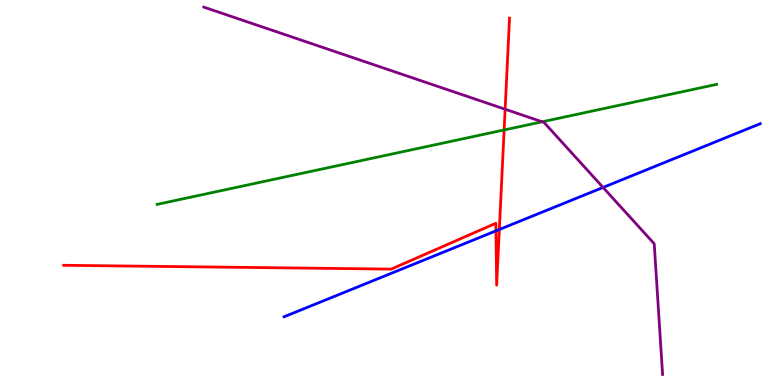[{'lines': ['blue', 'red'], 'intersections': [{'x': 6.4, 'y': 4.0}, {'x': 6.44, 'y': 4.04}]}, {'lines': ['green', 'red'], 'intersections': [{'x': 6.5, 'y': 6.62}]}, {'lines': ['purple', 'red'], 'intersections': [{'x': 6.52, 'y': 7.16}]}, {'lines': ['blue', 'green'], 'intersections': []}, {'lines': ['blue', 'purple'], 'intersections': [{'x': 7.78, 'y': 5.13}]}, {'lines': ['green', 'purple'], 'intersections': [{'x': 7.0, 'y': 6.84}]}]